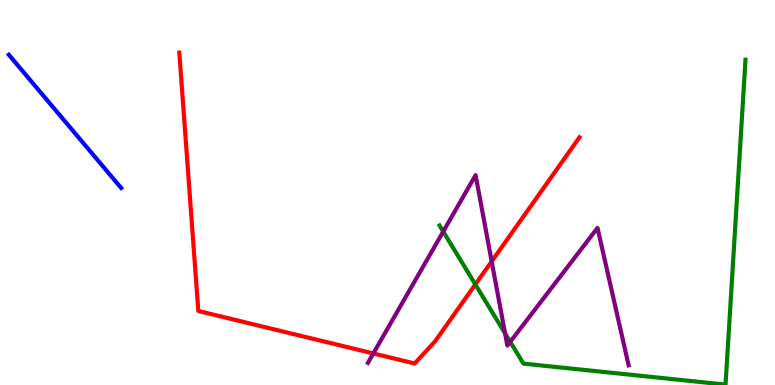[{'lines': ['blue', 'red'], 'intersections': []}, {'lines': ['green', 'red'], 'intersections': [{'x': 6.13, 'y': 2.61}]}, {'lines': ['purple', 'red'], 'intersections': [{'x': 4.82, 'y': 0.819}, {'x': 6.34, 'y': 3.21}]}, {'lines': ['blue', 'green'], 'intersections': []}, {'lines': ['blue', 'purple'], 'intersections': []}, {'lines': ['green', 'purple'], 'intersections': [{'x': 5.72, 'y': 3.99}, {'x': 6.52, 'y': 1.34}, {'x': 6.58, 'y': 1.12}]}]